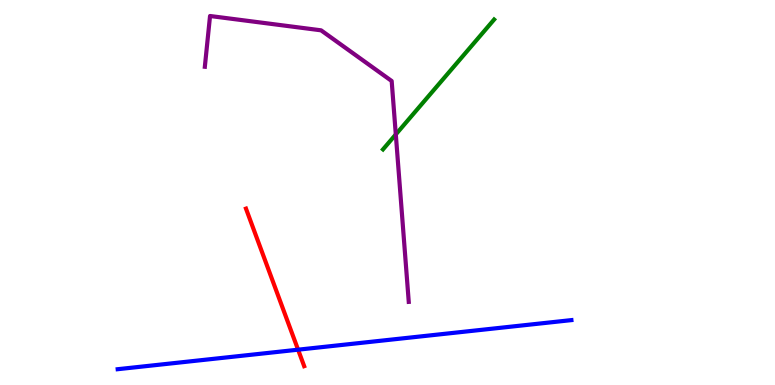[{'lines': ['blue', 'red'], 'intersections': [{'x': 3.85, 'y': 0.917}]}, {'lines': ['green', 'red'], 'intersections': []}, {'lines': ['purple', 'red'], 'intersections': []}, {'lines': ['blue', 'green'], 'intersections': []}, {'lines': ['blue', 'purple'], 'intersections': []}, {'lines': ['green', 'purple'], 'intersections': [{'x': 5.11, 'y': 6.51}]}]